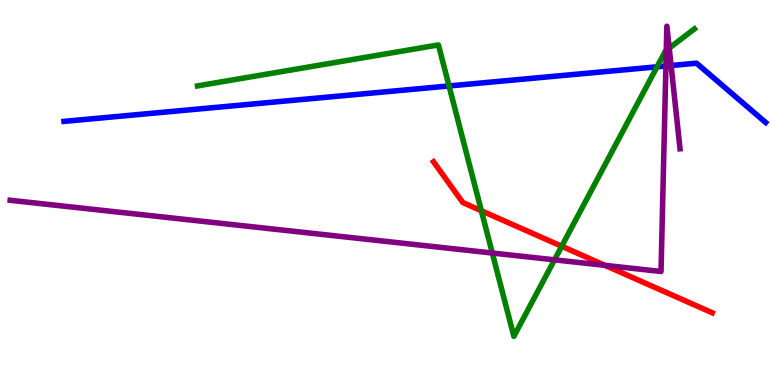[{'lines': ['blue', 'red'], 'intersections': []}, {'lines': ['green', 'red'], 'intersections': [{'x': 6.21, 'y': 4.53}, {'x': 7.25, 'y': 3.6}]}, {'lines': ['purple', 'red'], 'intersections': [{'x': 7.81, 'y': 3.11}]}, {'lines': ['blue', 'green'], 'intersections': [{'x': 5.79, 'y': 7.77}, {'x': 8.48, 'y': 8.26}]}, {'lines': ['blue', 'purple'], 'intersections': [{'x': 8.59, 'y': 8.29}, {'x': 8.66, 'y': 8.3}]}, {'lines': ['green', 'purple'], 'intersections': [{'x': 6.35, 'y': 3.43}, {'x': 7.15, 'y': 3.25}, {'x': 8.6, 'y': 8.69}, {'x': 8.64, 'y': 8.75}]}]